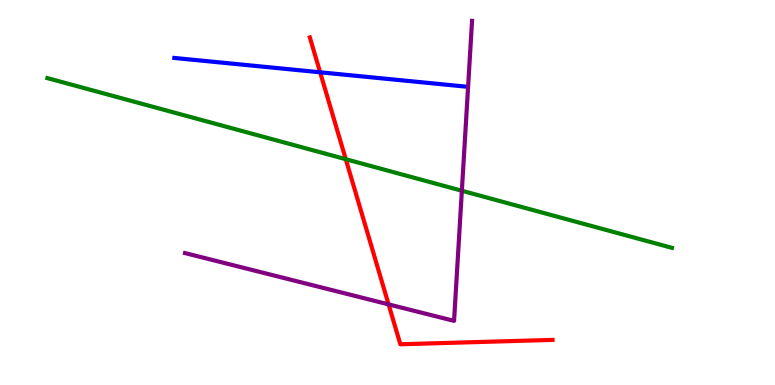[{'lines': ['blue', 'red'], 'intersections': [{'x': 4.13, 'y': 8.12}]}, {'lines': ['green', 'red'], 'intersections': [{'x': 4.46, 'y': 5.87}]}, {'lines': ['purple', 'red'], 'intersections': [{'x': 5.01, 'y': 2.09}]}, {'lines': ['blue', 'green'], 'intersections': []}, {'lines': ['blue', 'purple'], 'intersections': []}, {'lines': ['green', 'purple'], 'intersections': [{'x': 5.96, 'y': 5.05}]}]